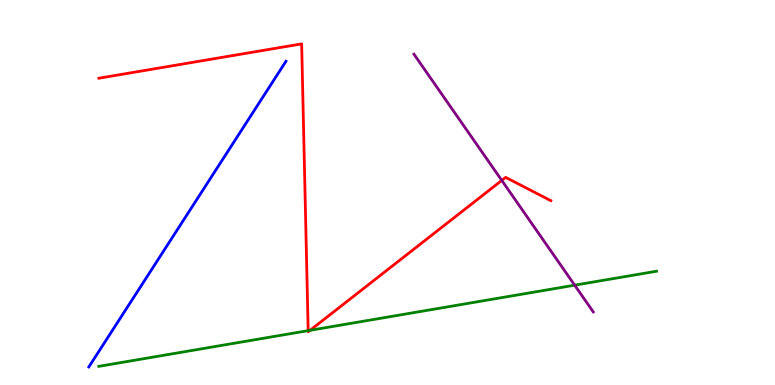[{'lines': ['blue', 'red'], 'intersections': []}, {'lines': ['green', 'red'], 'intersections': [{'x': 3.98, 'y': 1.41}, {'x': 4.0, 'y': 1.42}]}, {'lines': ['purple', 'red'], 'intersections': [{'x': 6.47, 'y': 5.31}]}, {'lines': ['blue', 'green'], 'intersections': []}, {'lines': ['blue', 'purple'], 'intersections': []}, {'lines': ['green', 'purple'], 'intersections': [{'x': 7.42, 'y': 2.59}]}]